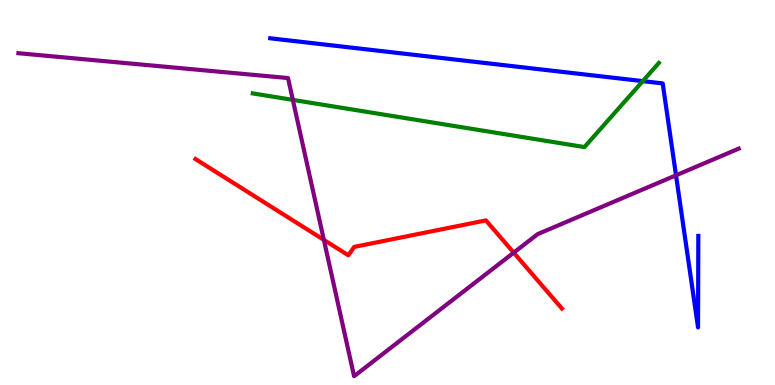[{'lines': ['blue', 'red'], 'intersections': []}, {'lines': ['green', 'red'], 'intersections': []}, {'lines': ['purple', 'red'], 'intersections': [{'x': 4.18, 'y': 3.77}, {'x': 6.63, 'y': 3.44}]}, {'lines': ['blue', 'green'], 'intersections': [{'x': 8.29, 'y': 7.89}]}, {'lines': ['blue', 'purple'], 'intersections': [{'x': 8.72, 'y': 5.45}]}, {'lines': ['green', 'purple'], 'intersections': [{'x': 3.78, 'y': 7.41}]}]